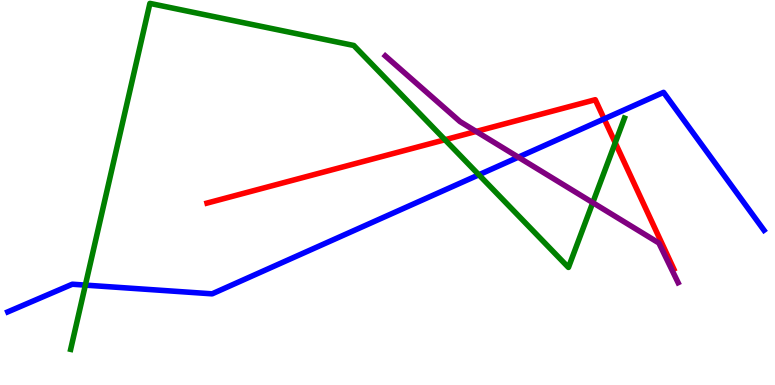[{'lines': ['blue', 'red'], 'intersections': [{'x': 7.8, 'y': 6.91}]}, {'lines': ['green', 'red'], 'intersections': [{'x': 5.74, 'y': 6.37}, {'x': 7.94, 'y': 6.29}]}, {'lines': ['purple', 'red'], 'intersections': [{'x': 6.14, 'y': 6.59}]}, {'lines': ['blue', 'green'], 'intersections': [{'x': 1.1, 'y': 2.59}, {'x': 6.18, 'y': 5.46}]}, {'lines': ['blue', 'purple'], 'intersections': [{'x': 6.69, 'y': 5.92}]}, {'lines': ['green', 'purple'], 'intersections': [{'x': 7.65, 'y': 4.74}]}]